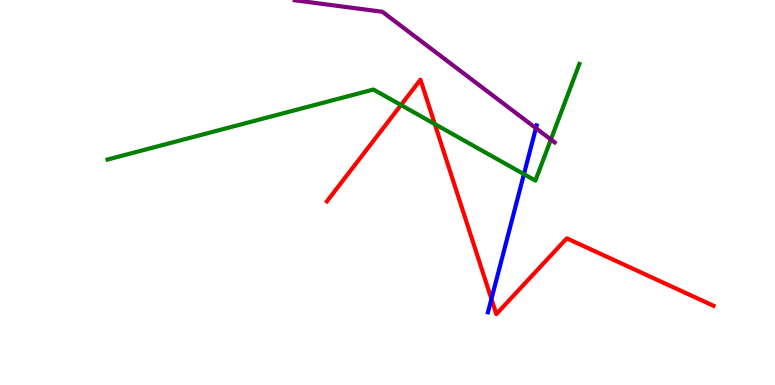[{'lines': ['blue', 'red'], 'intersections': [{'x': 6.34, 'y': 2.23}]}, {'lines': ['green', 'red'], 'intersections': [{'x': 5.17, 'y': 7.27}, {'x': 5.61, 'y': 6.78}]}, {'lines': ['purple', 'red'], 'intersections': []}, {'lines': ['blue', 'green'], 'intersections': [{'x': 6.76, 'y': 5.48}]}, {'lines': ['blue', 'purple'], 'intersections': [{'x': 6.92, 'y': 6.67}]}, {'lines': ['green', 'purple'], 'intersections': [{'x': 7.11, 'y': 6.38}]}]